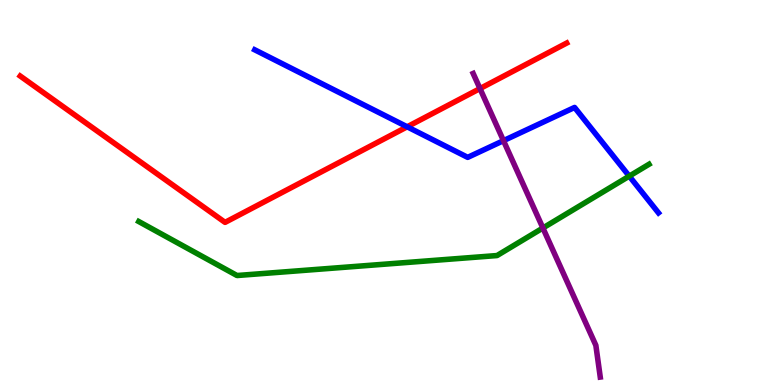[{'lines': ['blue', 'red'], 'intersections': [{'x': 5.25, 'y': 6.71}]}, {'lines': ['green', 'red'], 'intersections': []}, {'lines': ['purple', 'red'], 'intersections': [{'x': 6.19, 'y': 7.7}]}, {'lines': ['blue', 'green'], 'intersections': [{'x': 8.12, 'y': 5.42}]}, {'lines': ['blue', 'purple'], 'intersections': [{'x': 6.5, 'y': 6.35}]}, {'lines': ['green', 'purple'], 'intersections': [{'x': 7.01, 'y': 4.08}]}]